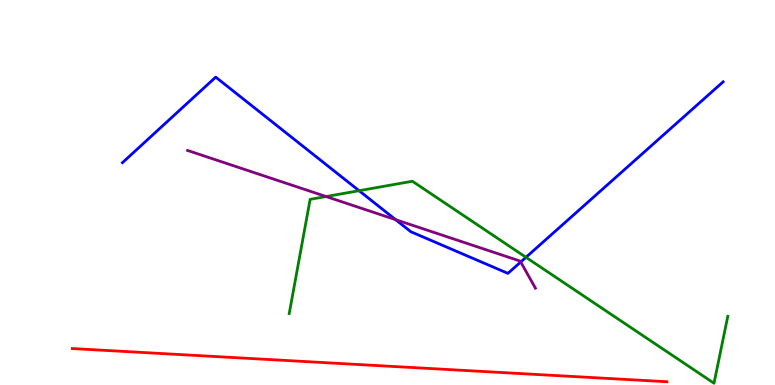[{'lines': ['blue', 'red'], 'intersections': []}, {'lines': ['green', 'red'], 'intersections': []}, {'lines': ['purple', 'red'], 'intersections': []}, {'lines': ['blue', 'green'], 'intersections': [{'x': 4.63, 'y': 5.05}, {'x': 6.79, 'y': 3.32}]}, {'lines': ['blue', 'purple'], 'intersections': [{'x': 5.1, 'y': 4.29}, {'x': 6.72, 'y': 3.2}]}, {'lines': ['green', 'purple'], 'intersections': [{'x': 4.21, 'y': 4.9}]}]